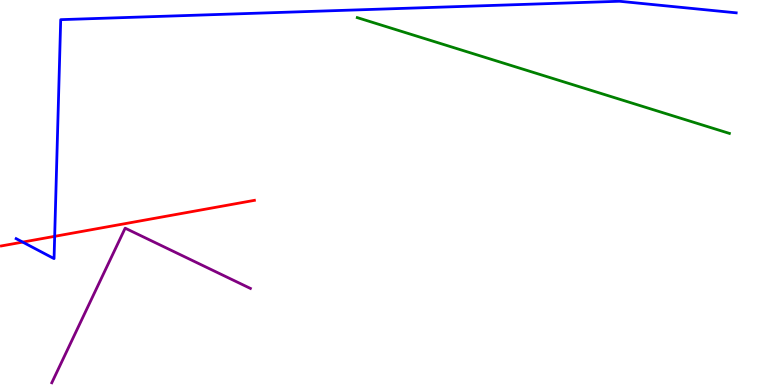[{'lines': ['blue', 'red'], 'intersections': [{'x': 0.293, 'y': 3.71}, {'x': 0.705, 'y': 3.86}]}, {'lines': ['green', 'red'], 'intersections': []}, {'lines': ['purple', 'red'], 'intersections': []}, {'lines': ['blue', 'green'], 'intersections': []}, {'lines': ['blue', 'purple'], 'intersections': []}, {'lines': ['green', 'purple'], 'intersections': []}]